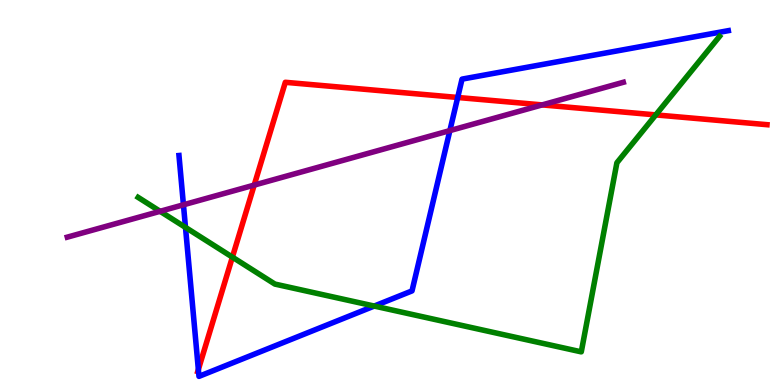[{'lines': ['blue', 'red'], 'intersections': [{'x': 2.56, 'y': 0.402}, {'x': 5.91, 'y': 7.47}]}, {'lines': ['green', 'red'], 'intersections': [{'x': 3.0, 'y': 3.32}, {'x': 8.46, 'y': 7.02}]}, {'lines': ['purple', 'red'], 'intersections': [{'x': 3.28, 'y': 5.19}, {'x': 7.0, 'y': 7.28}]}, {'lines': ['blue', 'green'], 'intersections': [{'x': 2.39, 'y': 4.09}, {'x': 4.83, 'y': 2.05}]}, {'lines': ['blue', 'purple'], 'intersections': [{'x': 2.37, 'y': 4.68}, {'x': 5.8, 'y': 6.61}]}, {'lines': ['green', 'purple'], 'intersections': [{'x': 2.07, 'y': 4.51}]}]